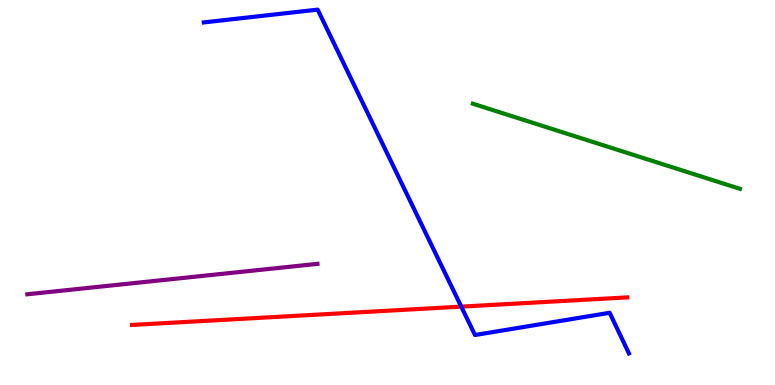[{'lines': ['blue', 'red'], 'intersections': [{'x': 5.95, 'y': 2.04}]}, {'lines': ['green', 'red'], 'intersections': []}, {'lines': ['purple', 'red'], 'intersections': []}, {'lines': ['blue', 'green'], 'intersections': []}, {'lines': ['blue', 'purple'], 'intersections': []}, {'lines': ['green', 'purple'], 'intersections': []}]